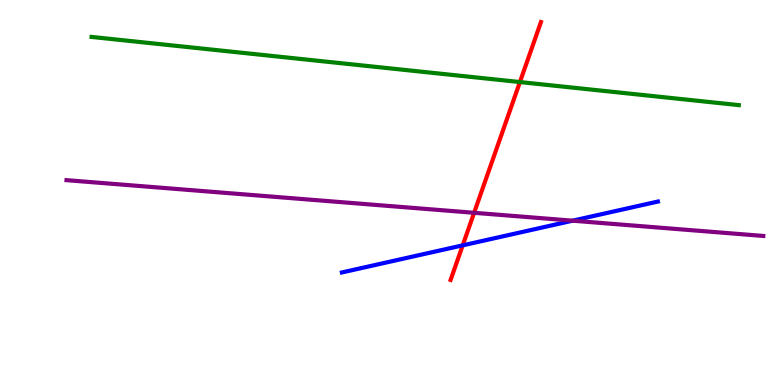[{'lines': ['blue', 'red'], 'intersections': [{'x': 5.97, 'y': 3.63}]}, {'lines': ['green', 'red'], 'intersections': [{'x': 6.71, 'y': 7.87}]}, {'lines': ['purple', 'red'], 'intersections': [{'x': 6.12, 'y': 4.47}]}, {'lines': ['blue', 'green'], 'intersections': []}, {'lines': ['blue', 'purple'], 'intersections': [{'x': 7.39, 'y': 4.27}]}, {'lines': ['green', 'purple'], 'intersections': []}]